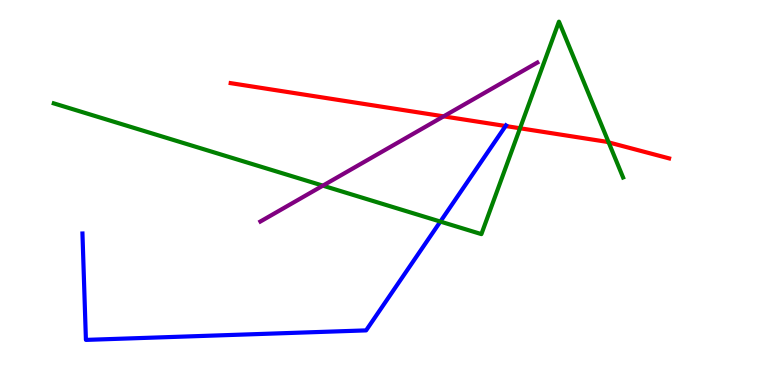[{'lines': ['blue', 'red'], 'intersections': [{'x': 6.52, 'y': 6.73}]}, {'lines': ['green', 'red'], 'intersections': [{'x': 6.71, 'y': 6.67}, {'x': 7.85, 'y': 6.3}]}, {'lines': ['purple', 'red'], 'intersections': [{'x': 5.72, 'y': 6.98}]}, {'lines': ['blue', 'green'], 'intersections': [{'x': 5.68, 'y': 4.24}]}, {'lines': ['blue', 'purple'], 'intersections': []}, {'lines': ['green', 'purple'], 'intersections': [{'x': 4.17, 'y': 5.18}]}]